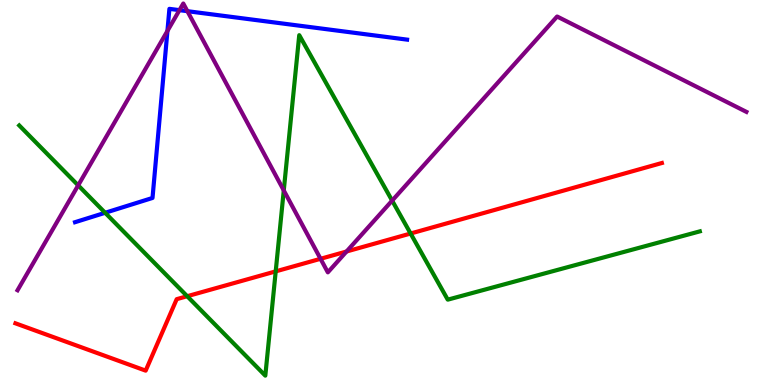[{'lines': ['blue', 'red'], 'intersections': []}, {'lines': ['green', 'red'], 'intersections': [{'x': 2.42, 'y': 2.31}, {'x': 3.56, 'y': 2.95}, {'x': 5.3, 'y': 3.93}]}, {'lines': ['purple', 'red'], 'intersections': [{'x': 4.14, 'y': 3.28}, {'x': 4.47, 'y': 3.47}]}, {'lines': ['blue', 'green'], 'intersections': [{'x': 1.36, 'y': 4.47}]}, {'lines': ['blue', 'purple'], 'intersections': [{'x': 2.16, 'y': 9.2}, {'x': 2.32, 'y': 9.74}, {'x': 2.42, 'y': 9.71}]}, {'lines': ['green', 'purple'], 'intersections': [{'x': 1.01, 'y': 5.19}, {'x': 3.66, 'y': 5.05}, {'x': 5.06, 'y': 4.79}]}]